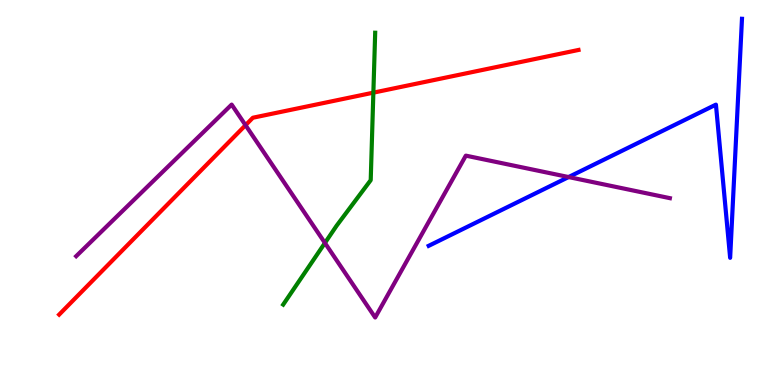[{'lines': ['blue', 'red'], 'intersections': []}, {'lines': ['green', 'red'], 'intersections': [{'x': 4.82, 'y': 7.59}]}, {'lines': ['purple', 'red'], 'intersections': [{'x': 3.17, 'y': 6.75}]}, {'lines': ['blue', 'green'], 'intersections': []}, {'lines': ['blue', 'purple'], 'intersections': [{'x': 7.34, 'y': 5.4}]}, {'lines': ['green', 'purple'], 'intersections': [{'x': 4.19, 'y': 3.69}]}]